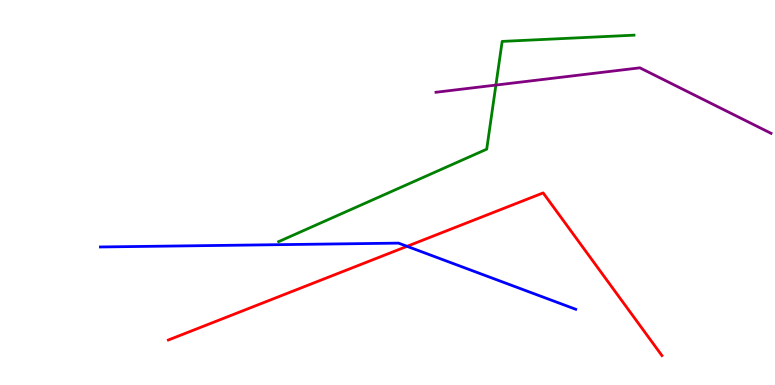[{'lines': ['blue', 'red'], 'intersections': [{'x': 5.25, 'y': 3.6}]}, {'lines': ['green', 'red'], 'intersections': []}, {'lines': ['purple', 'red'], 'intersections': []}, {'lines': ['blue', 'green'], 'intersections': []}, {'lines': ['blue', 'purple'], 'intersections': []}, {'lines': ['green', 'purple'], 'intersections': [{'x': 6.4, 'y': 7.79}]}]